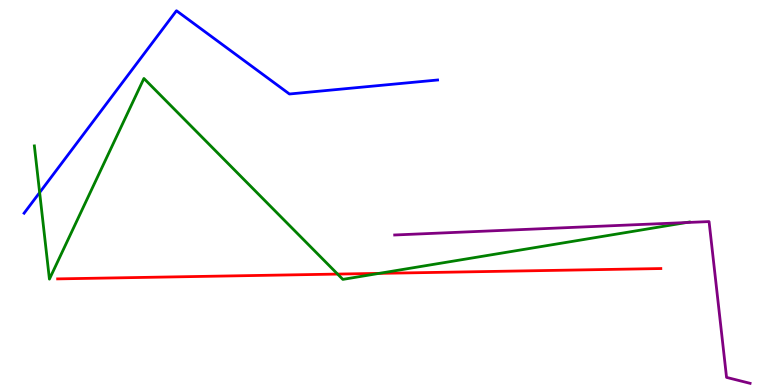[{'lines': ['blue', 'red'], 'intersections': []}, {'lines': ['green', 'red'], 'intersections': [{'x': 4.36, 'y': 2.88}, {'x': 4.89, 'y': 2.9}]}, {'lines': ['purple', 'red'], 'intersections': []}, {'lines': ['blue', 'green'], 'intersections': [{'x': 0.512, 'y': 5.0}]}, {'lines': ['blue', 'purple'], 'intersections': []}, {'lines': ['green', 'purple'], 'intersections': [{'x': 8.85, 'y': 4.22}]}]